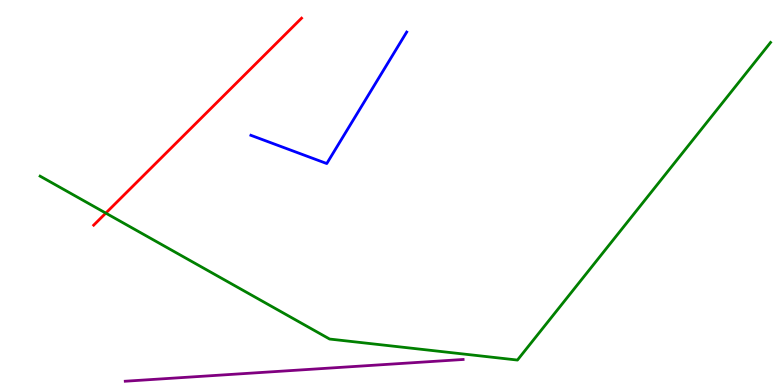[{'lines': ['blue', 'red'], 'intersections': []}, {'lines': ['green', 'red'], 'intersections': [{'x': 1.37, 'y': 4.46}]}, {'lines': ['purple', 'red'], 'intersections': []}, {'lines': ['blue', 'green'], 'intersections': []}, {'lines': ['blue', 'purple'], 'intersections': []}, {'lines': ['green', 'purple'], 'intersections': []}]